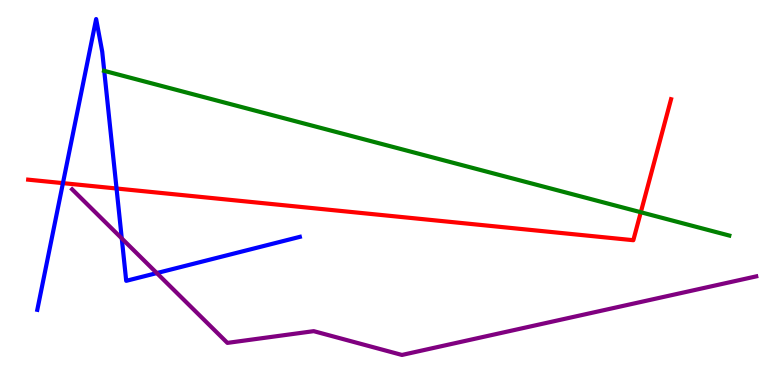[{'lines': ['blue', 'red'], 'intersections': [{'x': 0.812, 'y': 5.24}, {'x': 1.5, 'y': 5.1}]}, {'lines': ['green', 'red'], 'intersections': [{'x': 8.27, 'y': 4.49}]}, {'lines': ['purple', 'red'], 'intersections': []}, {'lines': ['blue', 'green'], 'intersections': [{'x': 1.34, 'y': 8.16}]}, {'lines': ['blue', 'purple'], 'intersections': [{'x': 1.57, 'y': 3.81}, {'x': 2.02, 'y': 2.91}]}, {'lines': ['green', 'purple'], 'intersections': []}]